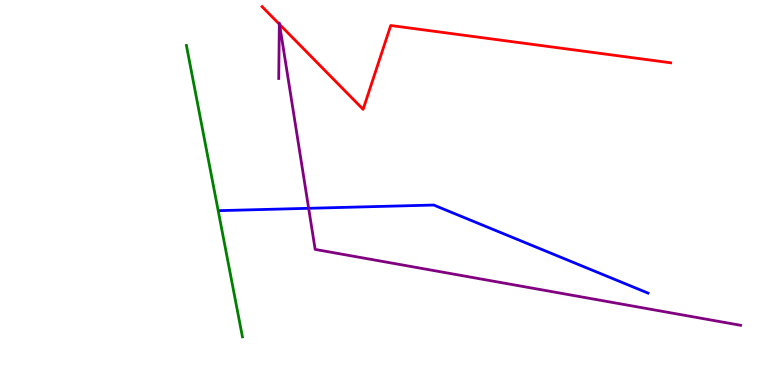[{'lines': ['blue', 'red'], 'intersections': []}, {'lines': ['green', 'red'], 'intersections': []}, {'lines': ['purple', 'red'], 'intersections': [{'x': 3.6, 'y': 9.37}, {'x': 3.61, 'y': 9.37}]}, {'lines': ['blue', 'green'], 'intersections': []}, {'lines': ['blue', 'purple'], 'intersections': [{'x': 3.98, 'y': 4.59}]}, {'lines': ['green', 'purple'], 'intersections': []}]